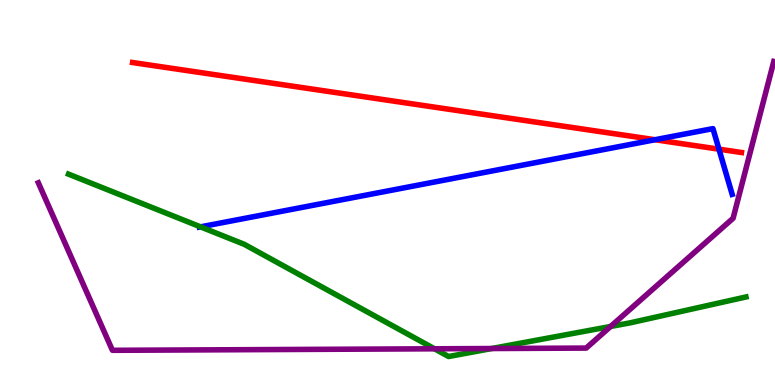[{'lines': ['blue', 'red'], 'intersections': [{'x': 8.45, 'y': 6.37}, {'x': 9.28, 'y': 6.13}]}, {'lines': ['green', 'red'], 'intersections': []}, {'lines': ['purple', 'red'], 'intersections': []}, {'lines': ['blue', 'green'], 'intersections': [{'x': 2.59, 'y': 4.11}]}, {'lines': ['blue', 'purple'], 'intersections': []}, {'lines': ['green', 'purple'], 'intersections': [{'x': 5.61, 'y': 0.94}, {'x': 6.34, 'y': 0.947}, {'x': 7.88, 'y': 1.52}]}]